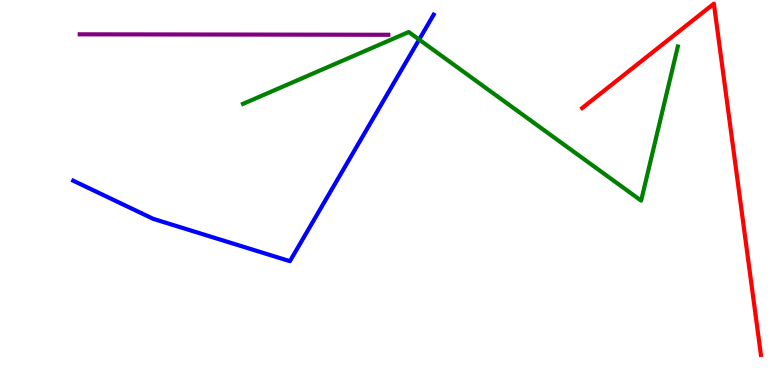[{'lines': ['blue', 'red'], 'intersections': []}, {'lines': ['green', 'red'], 'intersections': []}, {'lines': ['purple', 'red'], 'intersections': []}, {'lines': ['blue', 'green'], 'intersections': [{'x': 5.41, 'y': 8.97}]}, {'lines': ['blue', 'purple'], 'intersections': []}, {'lines': ['green', 'purple'], 'intersections': []}]